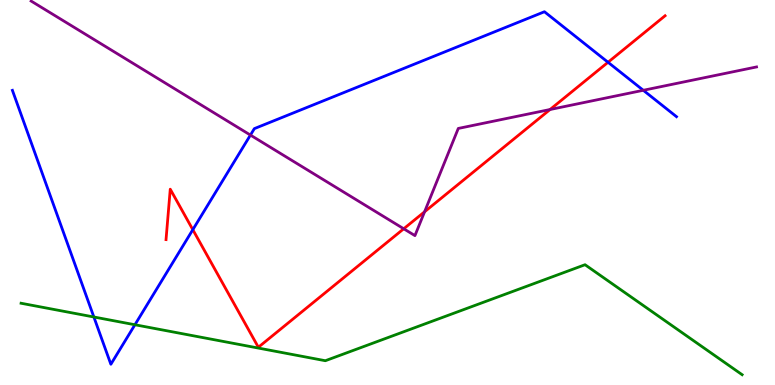[{'lines': ['blue', 'red'], 'intersections': [{'x': 2.49, 'y': 4.03}, {'x': 7.85, 'y': 8.38}]}, {'lines': ['green', 'red'], 'intersections': []}, {'lines': ['purple', 'red'], 'intersections': [{'x': 5.21, 'y': 4.06}, {'x': 5.48, 'y': 4.5}, {'x': 7.1, 'y': 7.16}]}, {'lines': ['blue', 'green'], 'intersections': [{'x': 1.21, 'y': 1.77}, {'x': 1.74, 'y': 1.56}]}, {'lines': ['blue', 'purple'], 'intersections': [{'x': 3.23, 'y': 6.49}, {'x': 8.3, 'y': 7.65}]}, {'lines': ['green', 'purple'], 'intersections': []}]